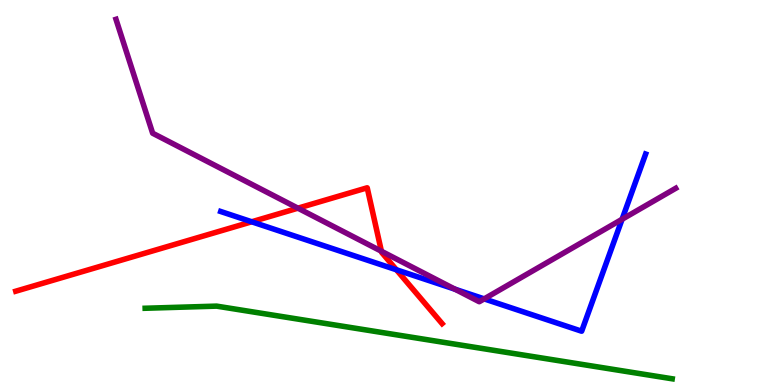[{'lines': ['blue', 'red'], 'intersections': [{'x': 3.25, 'y': 4.24}, {'x': 5.12, 'y': 2.99}]}, {'lines': ['green', 'red'], 'intersections': []}, {'lines': ['purple', 'red'], 'intersections': [{'x': 3.84, 'y': 4.59}, {'x': 4.92, 'y': 3.47}]}, {'lines': ['blue', 'green'], 'intersections': []}, {'lines': ['blue', 'purple'], 'intersections': [{'x': 5.87, 'y': 2.49}, {'x': 6.25, 'y': 2.24}, {'x': 8.03, 'y': 4.3}]}, {'lines': ['green', 'purple'], 'intersections': []}]